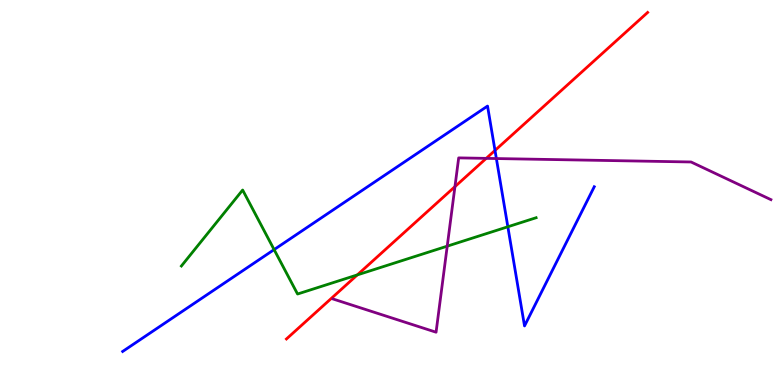[{'lines': ['blue', 'red'], 'intersections': [{'x': 6.39, 'y': 6.09}]}, {'lines': ['green', 'red'], 'intersections': [{'x': 4.61, 'y': 2.86}]}, {'lines': ['purple', 'red'], 'intersections': [{'x': 5.87, 'y': 5.15}, {'x': 6.27, 'y': 5.89}]}, {'lines': ['blue', 'green'], 'intersections': [{'x': 3.54, 'y': 3.52}, {'x': 6.55, 'y': 4.11}]}, {'lines': ['blue', 'purple'], 'intersections': [{'x': 6.4, 'y': 5.88}]}, {'lines': ['green', 'purple'], 'intersections': [{'x': 5.77, 'y': 3.61}]}]